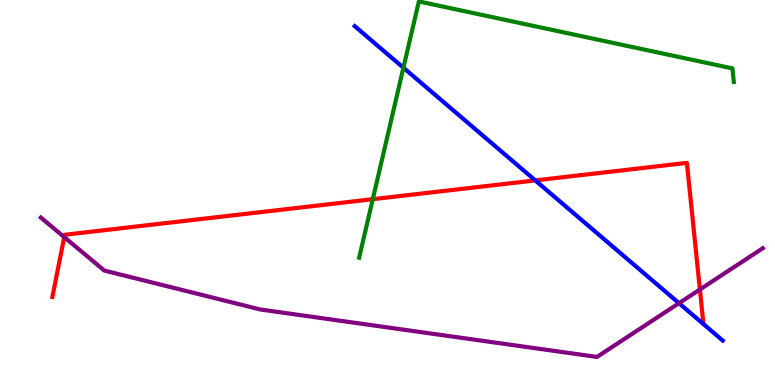[{'lines': ['blue', 'red'], 'intersections': [{'x': 6.91, 'y': 5.31}]}, {'lines': ['green', 'red'], 'intersections': [{'x': 4.81, 'y': 4.83}]}, {'lines': ['purple', 'red'], 'intersections': [{'x': 0.829, 'y': 3.84}, {'x': 9.03, 'y': 2.48}]}, {'lines': ['blue', 'green'], 'intersections': [{'x': 5.21, 'y': 8.24}]}, {'lines': ['blue', 'purple'], 'intersections': [{'x': 8.76, 'y': 2.13}]}, {'lines': ['green', 'purple'], 'intersections': []}]